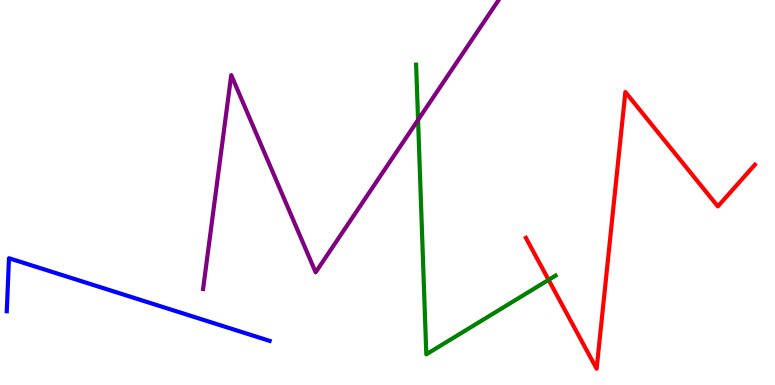[{'lines': ['blue', 'red'], 'intersections': []}, {'lines': ['green', 'red'], 'intersections': [{'x': 7.08, 'y': 2.73}]}, {'lines': ['purple', 'red'], 'intersections': []}, {'lines': ['blue', 'green'], 'intersections': []}, {'lines': ['blue', 'purple'], 'intersections': []}, {'lines': ['green', 'purple'], 'intersections': [{'x': 5.39, 'y': 6.89}]}]